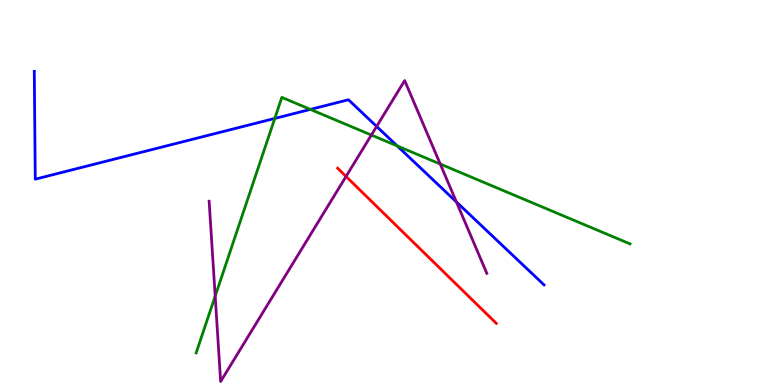[{'lines': ['blue', 'red'], 'intersections': []}, {'lines': ['green', 'red'], 'intersections': []}, {'lines': ['purple', 'red'], 'intersections': [{'x': 4.47, 'y': 5.42}]}, {'lines': ['blue', 'green'], 'intersections': [{'x': 3.55, 'y': 6.92}, {'x': 4.01, 'y': 7.16}, {'x': 5.13, 'y': 6.21}]}, {'lines': ['blue', 'purple'], 'intersections': [{'x': 4.86, 'y': 6.72}, {'x': 5.89, 'y': 4.76}]}, {'lines': ['green', 'purple'], 'intersections': [{'x': 2.78, 'y': 2.31}, {'x': 4.79, 'y': 6.49}, {'x': 5.68, 'y': 5.74}]}]